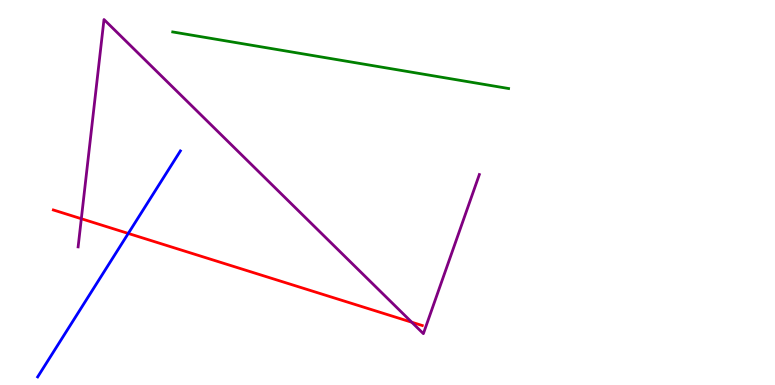[{'lines': ['blue', 'red'], 'intersections': [{'x': 1.66, 'y': 3.94}]}, {'lines': ['green', 'red'], 'intersections': []}, {'lines': ['purple', 'red'], 'intersections': [{'x': 1.05, 'y': 4.32}, {'x': 5.31, 'y': 1.63}]}, {'lines': ['blue', 'green'], 'intersections': []}, {'lines': ['blue', 'purple'], 'intersections': []}, {'lines': ['green', 'purple'], 'intersections': []}]